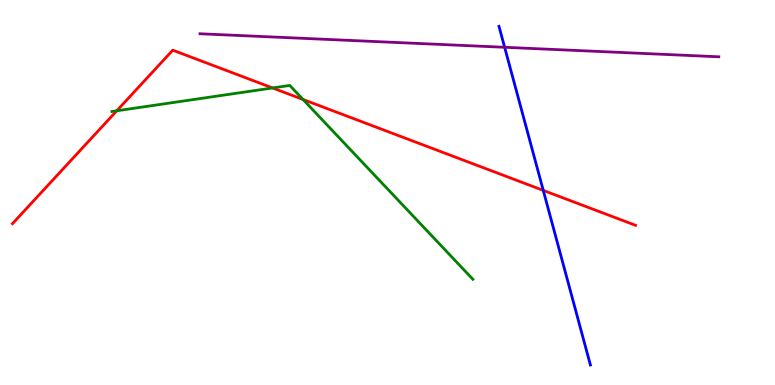[{'lines': ['blue', 'red'], 'intersections': [{'x': 7.01, 'y': 5.05}]}, {'lines': ['green', 'red'], 'intersections': [{'x': 1.51, 'y': 7.12}, {'x': 3.52, 'y': 7.72}, {'x': 3.91, 'y': 7.42}]}, {'lines': ['purple', 'red'], 'intersections': []}, {'lines': ['blue', 'green'], 'intersections': []}, {'lines': ['blue', 'purple'], 'intersections': [{'x': 6.51, 'y': 8.77}]}, {'lines': ['green', 'purple'], 'intersections': []}]